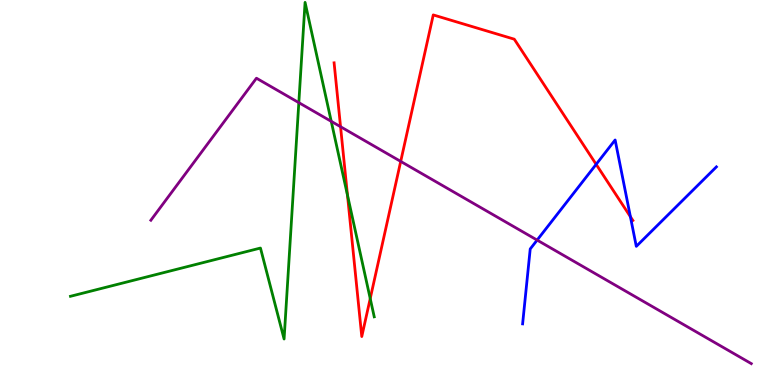[{'lines': ['blue', 'red'], 'intersections': [{'x': 7.69, 'y': 5.73}, {'x': 8.13, 'y': 4.37}]}, {'lines': ['green', 'red'], 'intersections': [{'x': 4.48, 'y': 4.93}, {'x': 4.78, 'y': 2.25}]}, {'lines': ['purple', 'red'], 'intersections': [{'x': 4.39, 'y': 6.71}, {'x': 5.17, 'y': 5.81}]}, {'lines': ['blue', 'green'], 'intersections': []}, {'lines': ['blue', 'purple'], 'intersections': [{'x': 6.93, 'y': 3.76}]}, {'lines': ['green', 'purple'], 'intersections': [{'x': 3.86, 'y': 7.33}, {'x': 4.27, 'y': 6.85}]}]